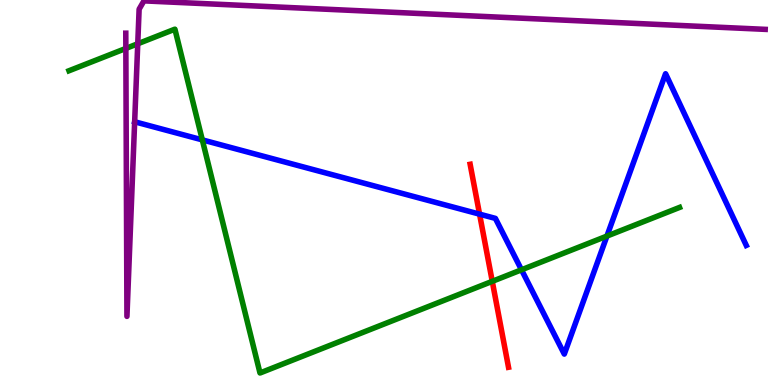[{'lines': ['blue', 'red'], 'intersections': [{'x': 6.19, 'y': 4.44}]}, {'lines': ['green', 'red'], 'intersections': [{'x': 6.35, 'y': 2.69}]}, {'lines': ['purple', 'red'], 'intersections': []}, {'lines': ['blue', 'green'], 'intersections': [{'x': 2.61, 'y': 6.37}, {'x': 6.73, 'y': 2.99}, {'x': 7.83, 'y': 3.87}]}, {'lines': ['blue', 'purple'], 'intersections': []}, {'lines': ['green', 'purple'], 'intersections': [{'x': 1.62, 'y': 8.74}, {'x': 1.78, 'y': 8.86}]}]